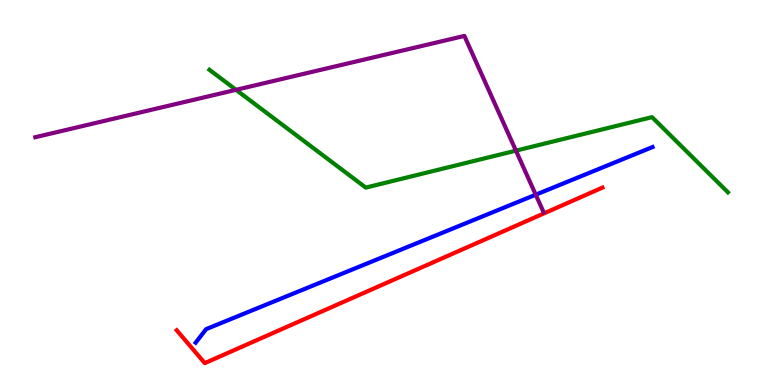[{'lines': ['blue', 'red'], 'intersections': []}, {'lines': ['green', 'red'], 'intersections': []}, {'lines': ['purple', 'red'], 'intersections': []}, {'lines': ['blue', 'green'], 'intersections': []}, {'lines': ['blue', 'purple'], 'intersections': [{'x': 6.91, 'y': 4.94}]}, {'lines': ['green', 'purple'], 'intersections': [{'x': 3.05, 'y': 7.67}, {'x': 6.66, 'y': 6.09}]}]